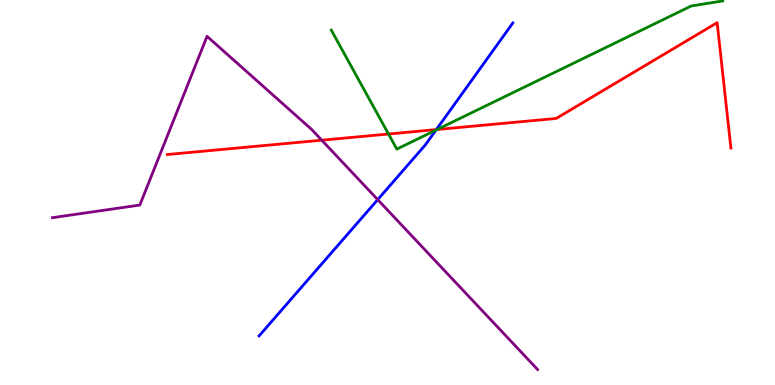[{'lines': ['blue', 'red'], 'intersections': [{'x': 5.63, 'y': 6.63}]}, {'lines': ['green', 'red'], 'intersections': [{'x': 5.01, 'y': 6.52}, {'x': 5.64, 'y': 6.64}]}, {'lines': ['purple', 'red'], 'intersections': [{'x': 4.15, 'y': 6.36}]}, {'lines': ['blue', 'green'], 'intersections': [{'x': 5.63, 'y': 6.62}]}, {'lines': ['blue', 'purple'], 'intersections': [{'x': 4.87, 'y': 4.81}]}, {'lines': ['green', 'purple'], 'intersections': []}]